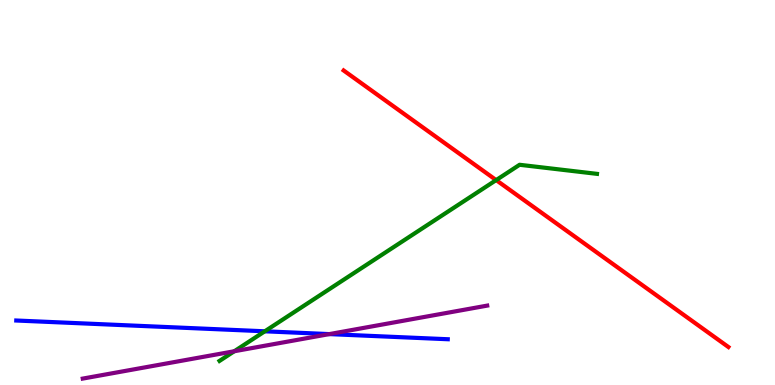[{'lines': ['blue', 'red'], 'intersections': []}, {'lines': ['green', 'red'], 'intersections': [{'x': 6.4, 'y': 5.32}]}, {'lines': ['purple', 'red'], 'intersections': []}, {'lines': ['blue', 'green'], 'intersections': [{'x': 3.42, 'y': 1.39}]}, {'lines': ['blue', 'purple'], 'intersections': [{'x': 4.25, 'y': 1.32}]}, {'lines': ['green', 'purple'], 'intersections': [{'x': 3.02, 'y': 0.877}]}]